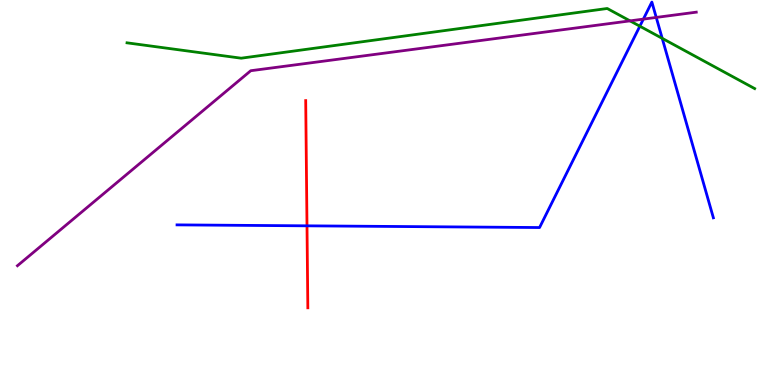[{'lines': ['blue', 'red'], 'intersections': [{'x': 3.96, 'y': 4.13}]}, {'lines': ['green', 'red'], 'intersections': []}, {'lines': ['purple', 'red'], 'intersections': []}, {'lines': ['blue', 'green'], 'intersections': [{'x': 8.26, 'y': 9.32}, {'x': 8.54, 'y': 9.0}]}, {'lines': ['blue', 'purple'], 'intersections': [{'x': 8.3, 'y': 9.5}, {'x': 8.47, 'y': 9.55}]}, {'lines': ['green', 'purple'], 'intersections': [{'x': 8.13, 'y': 9.46}]}]